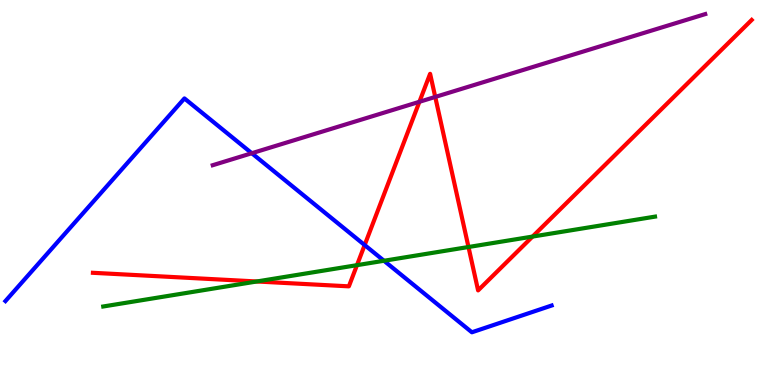[{'lines': ['blue', 'red'], 'intersections': [{'x': 4.71, 'y': 3.64}]}, {'lines': ['green', 'red'], 'intersections': [{'x': 3.31, 'y': 2.69}, {'x': 4.61, 'y': 3.11}, {'x': 6.04, 'y': 3.58}, {'x': 6.87, 'y': 3.86}]}, {'lines': ['purple', 'red'], 'intersections': [{'x': 5.41, 'y': 7.36}, {'x': 5.62, 'y': 7.48}]}, {'lines': ['blue', 'green'], 'intersections': [{'x': 4.95, 'y': 3.23}]}, {'lines': ['blue', 'purple'], 'intersections': [{'x': 3.25, 'y': 6.02}]}, {'lines': ['green', 'purple'], 'intersections': []}]